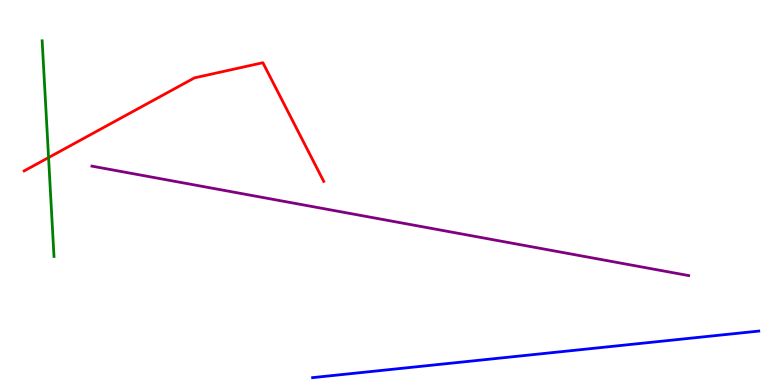[{'lines': ['blue', 'red'], 'intersections': []}, {'lines': ['green', 'red'], 'intersections': [{'x': 0.627, 'y': 5.91}]}, {'lines': ['purple', 'red'], 'intersections': []}, {'lines': ['blue', 'green'], 'intersections': []}, {'lines': ['blue', 'purple'], 'intersections': []}, {'lines': ['green', 'purple'], 'intersections': []}]